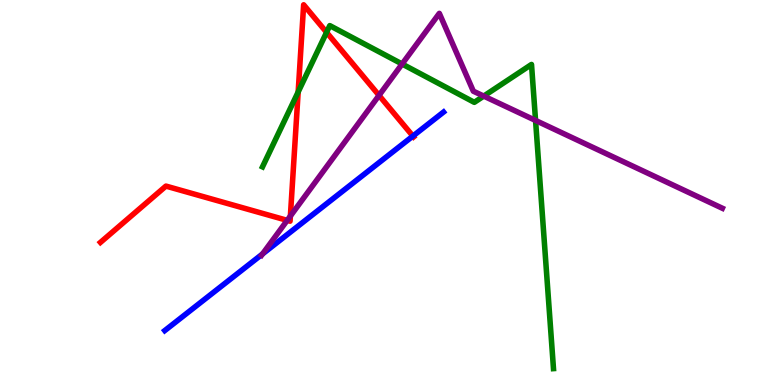[{'lines': ['blue', 'red'], 'intersections': [{'x': 5.33, 'y': 6.47}]}, {'lines': ['green', 'red'], 'intersections': [{'x': 3.85, 'y': 7.61}, {'x': 4.21, 'y': 9.16}]}, {'lines': ['purple', 'red'], 'intersections': [{'x': 3.71, 'y': 4.28}, {'x': 3.75, 'y': 4.39}, {'x': 4.89, 'y': 7.52}]}, {'lines': ['blue', 'green'], 'intersections': []}, {'lines': ['blue', 'purple'], 'intersections': [{'x': 3.39, 'y': 3.4}]}, {'lines': ['green', 'purple'], 'intersections': [{'x': 5.19, 'y': 8.34}, {'x': 6.24, 'y': 7.5}, {'x': 6.91, 'y': 6.87}]}]